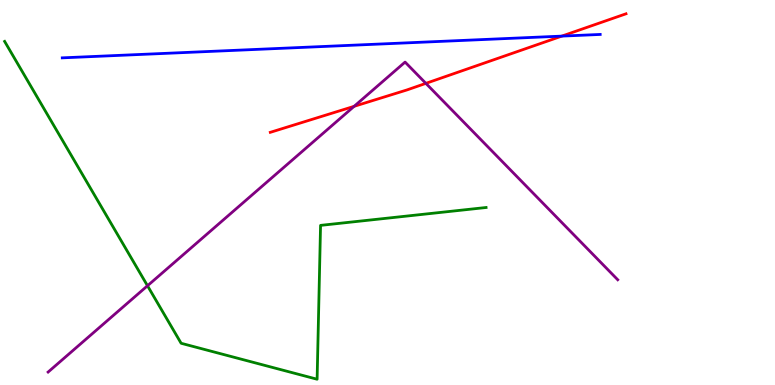[{'lines': ['blue', 'red'], 'intersections': [{'x': 7.25, 'y': 9.06}]}, {'lines': ['green', 'red'], 'intersections': []}, {'lines': ['purple', 'red'], 'intersections': [{'x': 4.57, 'y': 7.24}, {'x': 5.5, 'y': 7.83}]}, {'lines': ['blue', 'green'], 'intersections': []}, {'lines': ['blue', 'purple'], 'intersections': []}, {'lines': ['green', 'purple'], 'intersections': [{'x': 1.9, 'y': 2.58}]}]